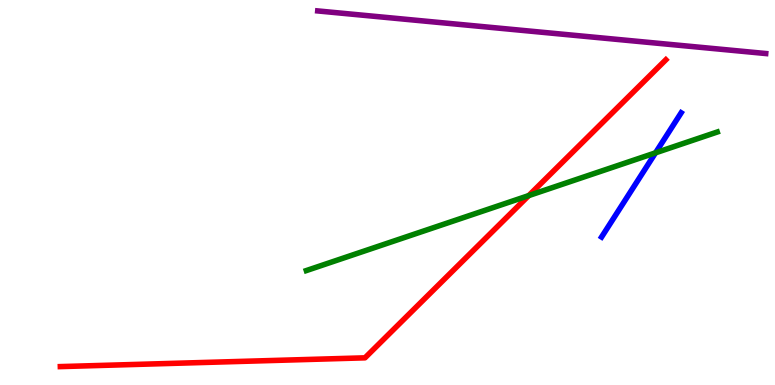[{'lines': ['blue', 'red'], 'intersections': []}, {'lines': ['green', 'red'], 'intersections': [{'x': 6.82, 'y': 4.92}]}, {'lines': ['purple', 'red'], 'intersections': []}, {'lines': ['blue', 'green'], 'intersections': [{'x': 8.46, 'y': 6.03}]}, {'lines': ['blue', 'purple'], 'intersections': []}, {'lines': ['green', 'purple'], 'intersections': []}]